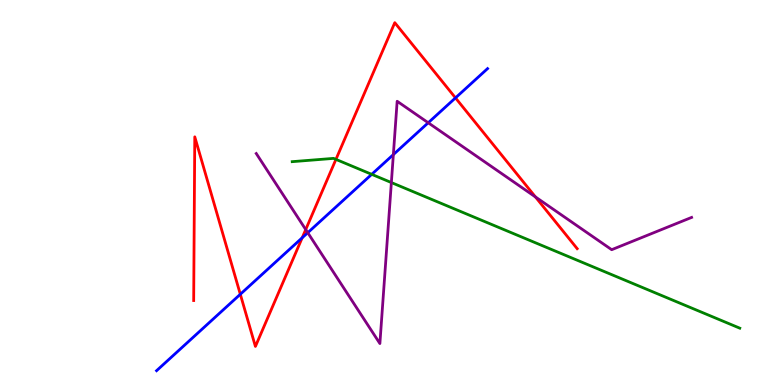[{'lines': ['blue', 'red'], 'intersections': [{'x': 3.1, 'y': 2.36}, {'x': 3.9, 'y': 3.82}, {'x': 5.88, 'y': 7.46}]}, {'lines': ['green', 'red'], 'intersections': [{'x': 4.33, 'y': 5.86}]}, {'lines': ['purple', 'red'], 'intersections': [{'x': 3.94, 'y': 4.04}, {'x': 6.91, 'y': 4.88}]}, {'lines': ['blue', 'green'], 'intersections': [{'x': 4.8, 'y': 5.47}]}, {'lines': ['blue', 'purple'], 'intersections': [{'x': 3.97, 'y': 3.96}, {'x': 5.08, 'y': 5.98}, {'x': 5.53, 'y': 6.81}]}, {'lines': ['green', 'purple'], 'intersections': [{'x': 5.05, 'y': 5.26}]}]